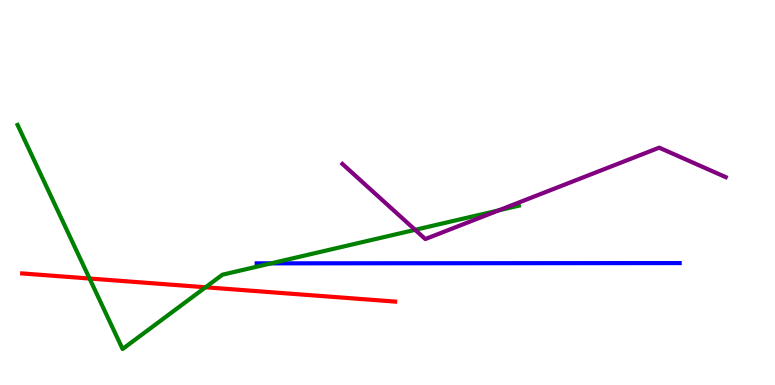[{'lines': ['blue', 'red'], 'intersections': []}, {'lines': ['green', 'red'], 'intersections': [{'x': 1.16, 'y': 2.77}, {'x': 2.65, 'y': 2.54}]}, {'lines': ['purple', 'red'], 'intersections': []}, {'lines': ['blue', 'green'], 'intersections': [{'x': 3.5, 'y': 3.16}]}, {'lines': ['blue', 'purple'], 'intersections': []}, {'lines': ['green', 'purple'], 'intersections': [{'x': 5.36, 'y': 4.03}, {'x': 6.44, 'y': 4.54}]}]